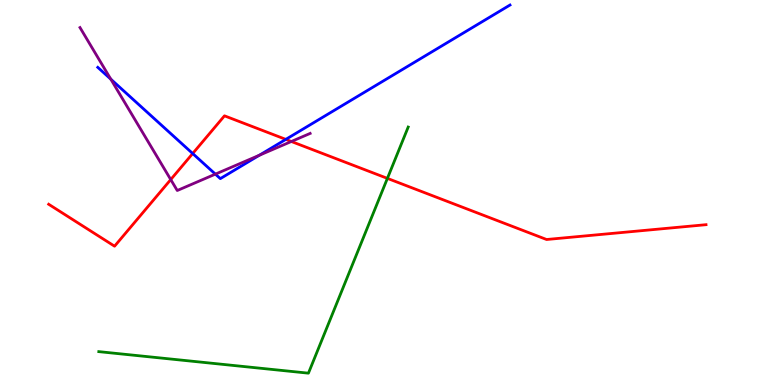[{'lines': ['blue', 'red'], 'intersections': [{'x': 2.49, 'y': 6.01}, {'x': 3.69, 'y': 6.38}]}, {'lines': ['green', 'red'], 'intersections': [{'x': 5.0, 'y': 5.37}]}, {'lines': ['purple', 'red'], 'intersections': [{'x': 2.2, 'y': 5.34}, {'x': 3.76, 'y': 6.32}]}, {'lines': ['blue', 'green'], 'intersections': []}, {'lines': ['blue', 'purple'], 'intersections': [{'x': 1.43, 'y': 7.94}, {'x': 2.78, 'y': 5.48}, {'x': 3.35, 'y': 5.97}]}, {'lines': ['green', 'purple'], 'intersections': []}]